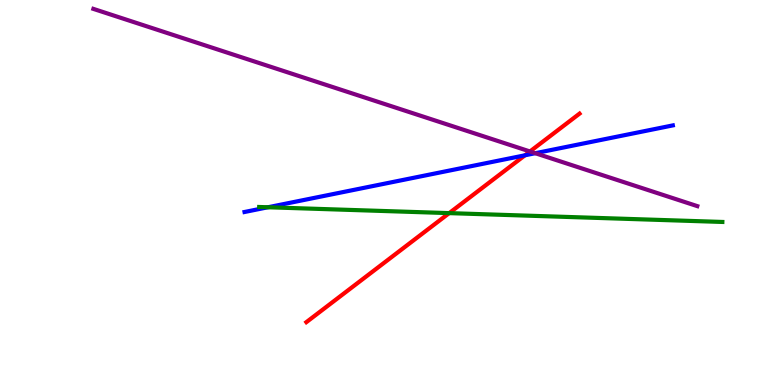[{'lines': ['blue', 'red'], 'intersections': [{'x': 6.77, 'y': 5.97}]}, {'lines': ['green', 'red'], 'intersections': [{'x': 5.8, 'y': 4.46}]}, {'lines': ['purple', 'red'], 'intersections': [{'x': 6.84, 'y': 6.07}]}, {'lines': ['blue', 'green'], 'intersections': [{'x': 3.46, 'y': 4.62}]}, {'lines': ['blue', 'purple'], 'intersections': [{'x': 6.91, 'y': 6.02}]}, {'lines': ['green', 'purple'], 'intersections': []}]